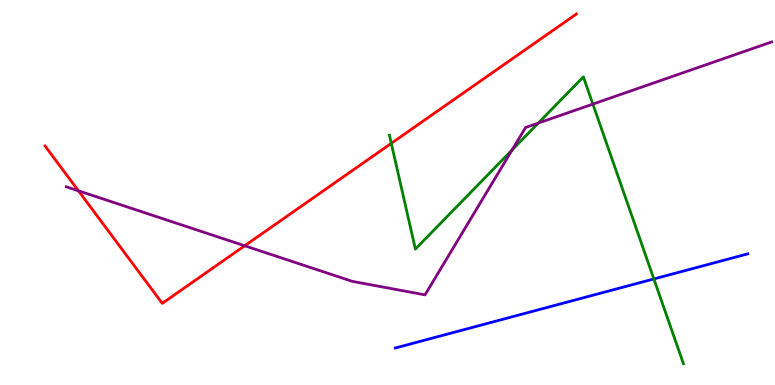[{'lines': ['blue', 'red'], 'intersections': []}, {'lines': ['green', 'red'], 'intersections': [{'x': 5.05, 'y': 6.28}]}, {'lines': ['purple', 'red'], 'intersections': [{'x': 1.01, 'y': 5.04}, {'x': 3.16, 'y': 3.62}]}, {'lines': ['blue', 'green'], 'intersections': [{'x': 8.44, 'y': 2.75}]}, {'lines': ['blue', 'purple'], 'intersections': []}, {'lines': ['green', 'purple'], 'intersections': [{'x': 6.61, 'y': 6.11}, {'x': 6.95, 'y': 6.8}, {'x': 7.65, 'y': 7.3}]}]